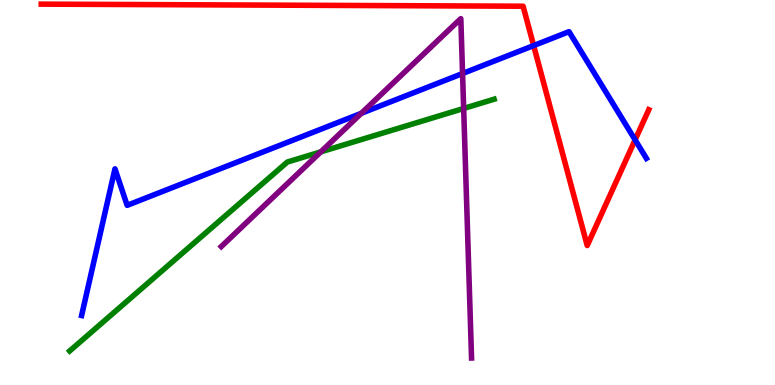[{'lines': ['blue', 'red'], 'intersections': [{'x': 6.89, 'y': 8.82}, {'x': 8.19, 'y': 6.37}]}, {'lines': ['green', 'red'], 'intersections': []}, {'lines': ['purple', 'red'], 'intersections': []}, {'lines': ['blue', 'green'], 'intersections': []}, {'lines': ['blue', 'purple'], 'intersections': [{'x': 4.66, 'y': 7.06}, {'x': 5.97, 'y': 8.09}]}, {'lines': ['green', 'purple'], 'intersections': [{'x': 4.14, 'y': 6.06}, {'x': 5.98, 'y': 7.18}]}]